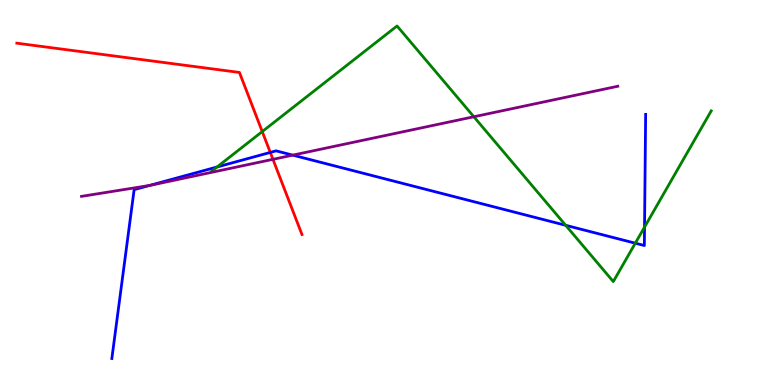[{'lines': ['blue', 'red'], 'intersections': [{'x': 3.49, 'y': 6.04}]}, {'lines': ['green', 'red'], 'intersections': [{'x': 3.38, 'y': 6.58}]}, {'lines': ['purple', 'red'], 'intersections': [{'x': 3.52, 'y': 5.86}]}, {'lines': ['blue', 'green'], 'intersections': [{'x': 2.8, 'y': 5.66}, {'x': 7.3, 'y': 4.15}, {'x': 8.2, 'y': 3.68}, {'x': 8.32, 'y': 4.1}]}, {'lines': ['blue', 'purple'], 'intersections': [{'x': 1.93, 'y': 5.18}, {'x': 3.78, 'y': 5.97}]}, {'lines': ['green', 'purple'], 'intersections': [{'x': 6.11, 'y': 6.97}]}]